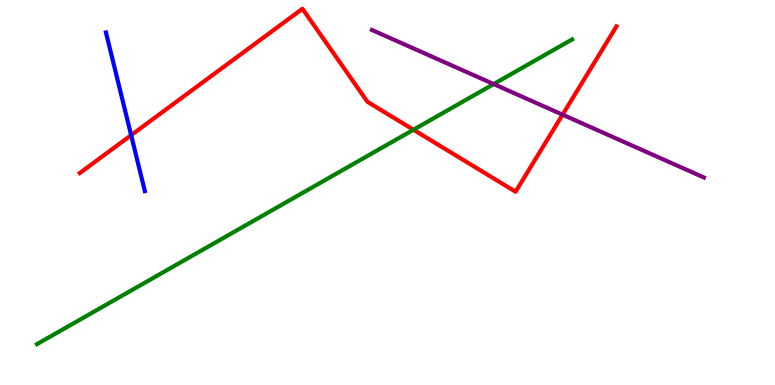[{'lines': ['blue', 'red'], 'intersections': [{'x': 1.69, 'y': 6.49}]}, {'lines': ['green', 'red'], 'intersections': [{'x': 5.34, 'y': 6.63}]}, {'lines': ['purple', 'red'], 'intersections': [{'x': 7.26, 'y': 7.02}]}, {'lines': ['blue', 'green'], 'intersections': []}, {'lines': ['blue', 'purple'], 'intersections': []}, {'lines': ['green', 'purple'], 'intersections': [{'x': 6.37, 'y': 7.82}]}]